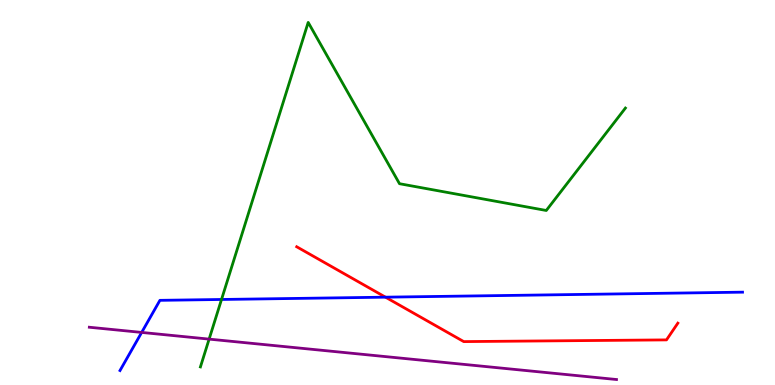[{'lines': ['blue', 'red'], 'intersections': [{'x': 4.97, 'y': 2.28}]}, {'lines': ['green', 'red'], 'intersections': []}, {'lines': ['purple', 'red'], 'intersections': []}, {'lines': ['blue', 'green'], 'intersections': [{'x': 2.86, 'y': 2.22}]}, {'lines': ['blue', 'purple'], 'intersections': [{'x': 1.83, 'y': 1.37}]}, {'lines': ['green', 'purple'], 'intersections': [{'x': 2.7, 'y': 1.19}]}]